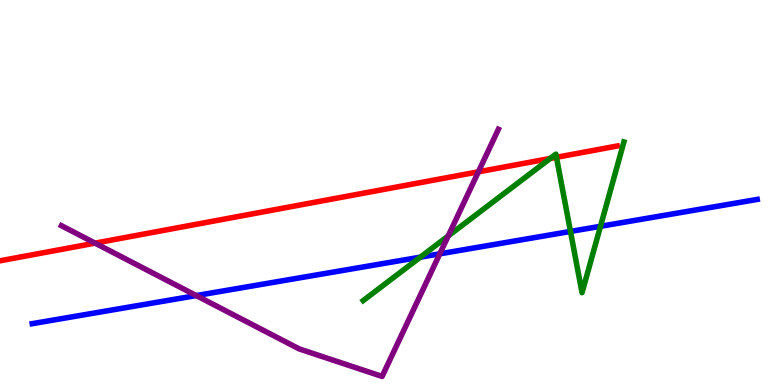[{'lines': ['blue', 'red'], 'intersections': []}, {'lines': ['green', 'red'], 'intersections': [{'x': 7.1, 'y': 5.88}, {'x': 7.18, 'y': 5.91}]}, {'lines': ['purple', 'red'], 'intersections': [{'x': 1.23, 'y': 3.69}, {'x': 6.17, 'y': 5.54}]}, {'lines': ['blue', 'green'], 'intersections': [{'x': 5.42, 'y': 3.32}, {'x': 7.36, 'y': 3.99}, {'x': 7.75, 'y': 4.12}]}, {'lines': ['blue', 'purple'], 'intersections': [{'x': 2.53, 'y': 2.32}, {'x': 5.67, 'y': 3.41}]}, {'lines': ['green', 'purple'], 'intersections': [{'x': 5.78, 'y': 3.87}]}]